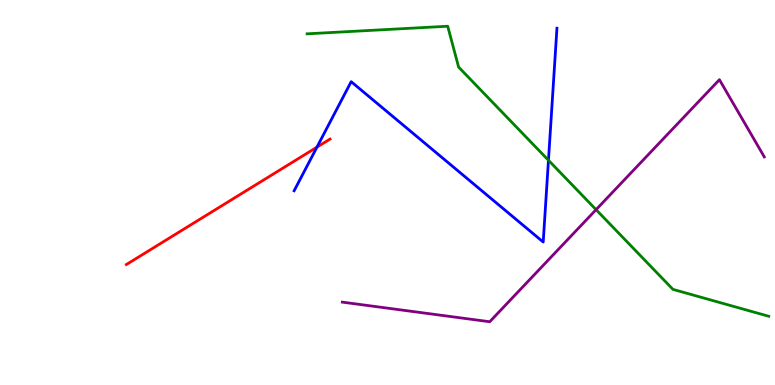[{'lines': ['blue', 'red'], 'intersections': [{'x': 4.09, 'y': 6.18}]}, {'lines': ['green', 'red'], 'intersections': []}, {'lines': ['purple', 'red'], 'intersections': []}, {'lines': ['blue', 'green'], 'intersections': [{'x': 7.08, 'y': 5.84}]}, {'lines': ['blue', 'purple'], 'intersections': []}, {'lines': ['green', 'purple'], 'intersections': [{'x': 7.69, 'y': 4.55}]}]